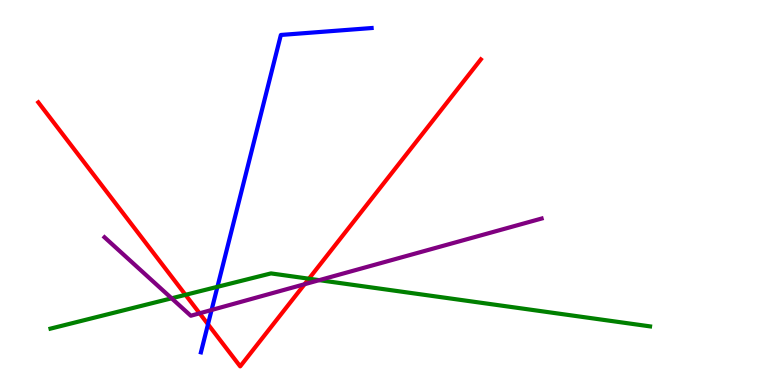[{'lines': ['blue', 'red'], 'intersections': [{'x': 2.68, 'y': 1.58}]}, {'lines': ['green', 'red'], 'intersections': [{'x': 2.39, 'y': 2.34}, {'x': 3.99, 'y': 2.76}]}, {'lines': ['purple', 'red'], 'intersections': [{'x': 2.58, 'y': 1.86}, {'x': 3.93, 'y': 2.62}]}, {'lines': ['blue', 'green'], 'intersections': [{'x': 2.81, 'y': 2.55}]}, {'lines': ['blue', 'purple'], 'intersections': [{'x': 2.73, 'y': 1.95}]}, {'lines': ['green', 'purple'], 'intersections': [{'x': 2.21, 'y': 2.25}, {'x': 4.12, 'y': 2.72}]}]